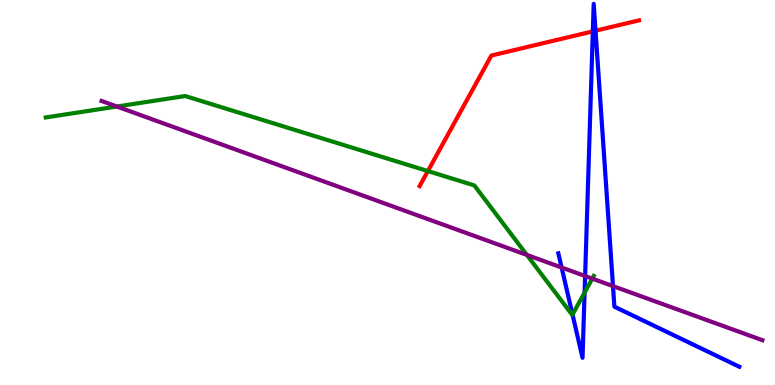[{'lines': ['blue', 'red'], 'intersections': [{'x': 7.65, 'y': 9.19}, {'x': 7.68, 'y': 9.2}]}, {'lines': ['green', 'red'], 'intersections': [{'x': 5.52, 'y': 5.56}]}, {'lines': ['purple', 'red'], 'intersections': []}, {'lines': ['blue', 'green'], 'intersections': [{'x': 7.39, 'y': 1.83}, {'x': 7.54, 'y': 2.4}]}, {'lines': ['blue', 'purple'], 'intersections': [{'x': 7.25, 'y': 3.05}, {'x': 7.55, 'y': 2.83}, {'x': 7.91, 'y': 2.57}]}, {'lines': ['green', 'purple'], 'intersections': [{'x': 1.51, 'y': 7.23}, {'x': 6.8, 'y': 3.38}, {'x': 7.64, 'y': 2.76}]}]